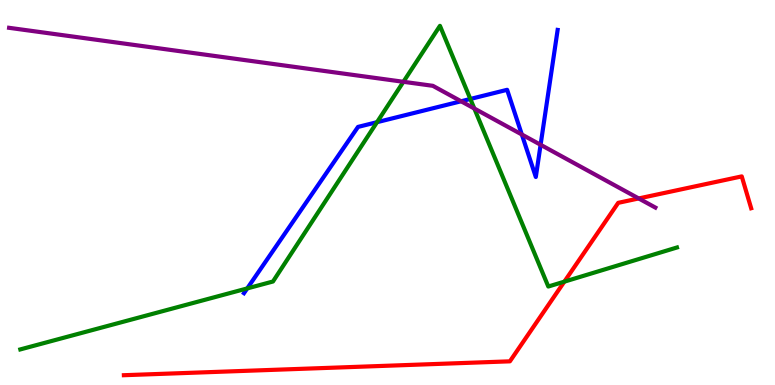[{'lines': ['blue', 'red'], 'intersections': []}, {'lines': ['green', 'red'], 'intersections': [{'x': 7.28, 'y': 2.68}]}, {'lines': ['purple', 'red'], 'intersections': [{'x': 8.24, 'y': 4.85}]}, {'lines': ['blue', 'green'], 'intersections': [{'x': 3.19, 'y': 2.51}, {'x': 4.86, 'y': 6.83}, {'x': 6.07, 'y': 7.43}]}, {'lines': ['blue', 'purple'], 'intersections': [{'x': 5.95, 'y': 7.37}, {'x': 6.73, 'y': 6.51}, {'x': 6.98, 'y': 6.24}]}, {'lines': ['green', 'purple'], 'intersections': [{'x': 5.21, 'y': 7.88}, {'x': 6.12, 'y': 7.18}]}]